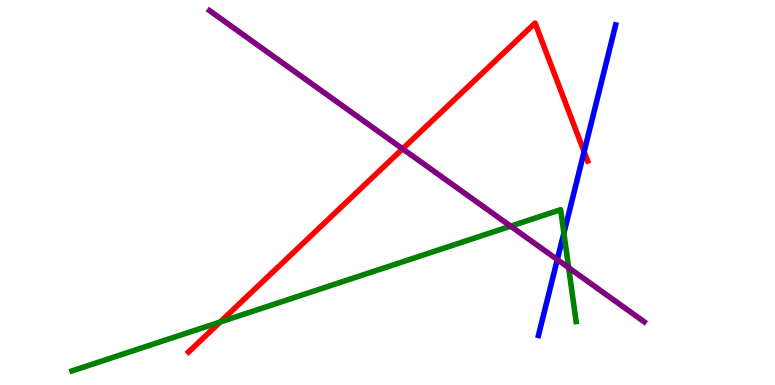[{'lines': ['blue', 'red'], 'intersections': [{'x': 7.54, 'y': 6.06}]}, {'lines': ['green', 'red'], 'intersections': [{'x': 2.84, 'y': 1.64}]}, {'lines': ['purple', 'red'], 'intersections': [{'x': 5.19, 'y': 6.13}]}, {'lines': ['blue', 'green'], 'intersections': [{'x': 7.28, 'y': 3.94}]}, {'lines': ['blue', 'purple'], 'intersections': [{'x': 7.19, 'y': 3.26}]}, {'lines': ['green', 'purple'], 'intersections': [{'x': 6.59, 'y': 4.13}, {'x': 7.34, 'y': 3.05}]}]